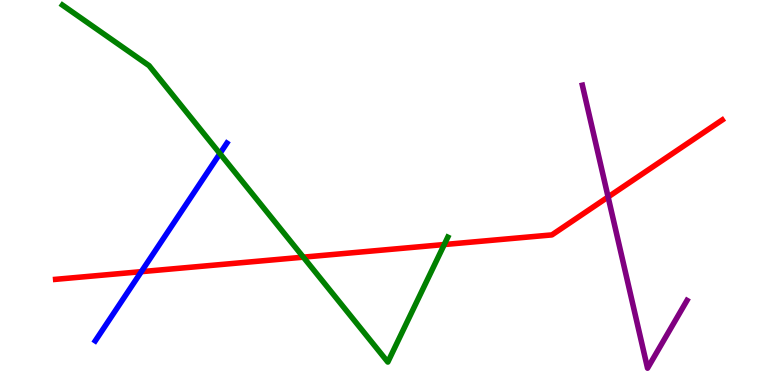[{'lines': ['blue', 'red'], 'intersections': [{'x': 1.82, 'y': 2.94}]}, {'lines': ['green', 'red'], 'intersections': [{'x': 3.91, 'y': 3.32}, {'x': 5.73, 'y': 3.65}]}, {'lines': ['purple', 'red'], 'intersections': [{'x': 7.85, 'y': 4.88}]}, {'lines': ['blue', 'green'], 'intersections': [{'x': 2.84, 'y': 6.01}]}, {'lines': ['blue', 'purple'], 'intersections': []}, {'lines': ['green', 'purple'], 'intersections': []}]